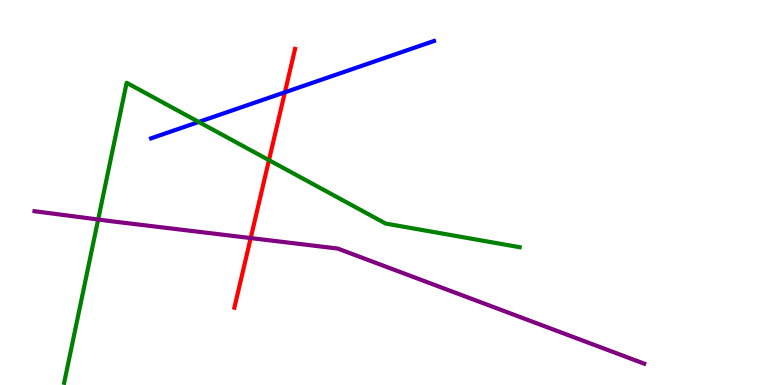[{'lines': ['blue', 'red'], 'intersections': [{'x': 3.68, 'y': 7.6}]}, {'lines': ['green', 'red'], 'intersections': [{'x': 3.47, 'y': 5.84}]}, {'lines': ['purple', 'red'], 'intersections': [{'x': 3.23, 'y': 3.82}]}, {'lines': ['blue', 'green'], 'intersections': [{'x': 2.56, 'y': 6.83}]}, {'lines': ['blue', 'purple'], 'intersections': []}, {'lines': ['green', 'purple'], 'intersections': [{'x': 1.27, 'y': 4.3}]}]